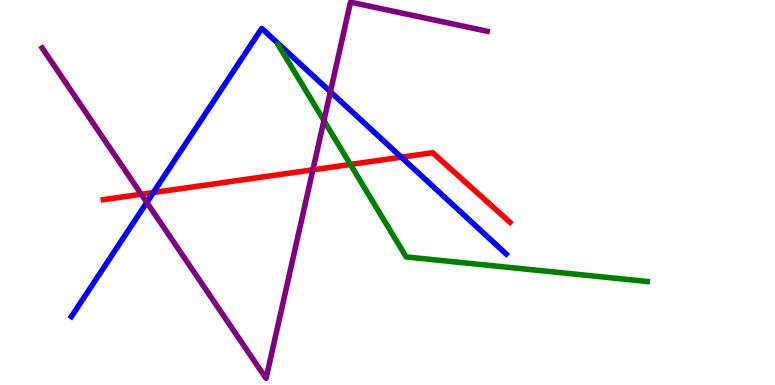[{'lines': ['blue', 'red'], 'intersections': [{'x': 1.98, 'y': 5.0}, {'x': 5.18, 'y': 5.92}]}, {'lines': ['green', 'red'], 'intersections': [{'x': 4.52, 'y': 5.73}]}, {'lines': ['purple', 'red'], 'intersections': [{'x': 1.82, 'y': 4.95}, {'x': 4.04, 'y': 5.59}]}, {'lines': ['blue', 'green'], 'intersections': []}, {'lines': ['blue', 'purple'], 'intersections': [{'x': 1.89, 'y': 4.74}, {'x': 4.26, 'y': 7.62}]}, {'lines': ['green', 'purple'], 'intersections': [{'x': 4.18, 'y': 6.87}]}]